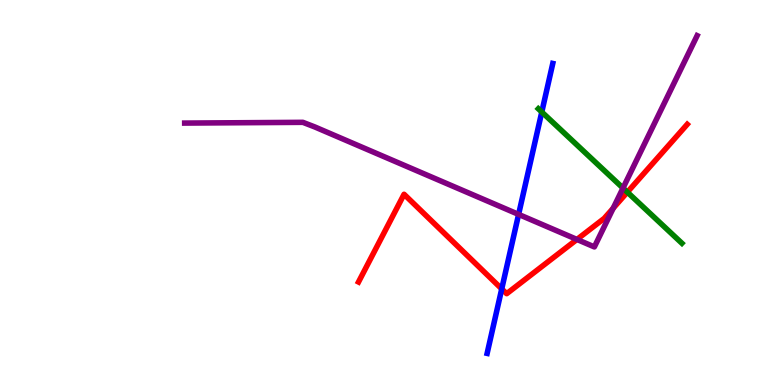[{'lines': ['blue', 'red'], 'intersections': [{'x': 6.47, 'y': 2.5}]}, {'lines': ['green', 'red'], 'intersections': [{'x': 8.09, 'y': 5.01}]}, {'lines': ['purple', 'red'], 'intersections': [{'x': 7.44, 'y': 3.78}, {'x': 7.91, 'y': 4.59}]}, {'lines': ['blue', 'green'], 'intersections': [{'x': 6.99, 'y': 7.09}]}, {'lines': ['blue', 'purple'], 'intersections': [{'x': 6.69, 'y': 4.43}]}, {'lines': ['green', 'purple'], 'intersections': [{'x': 8.04, 'y': 5.12}]}]